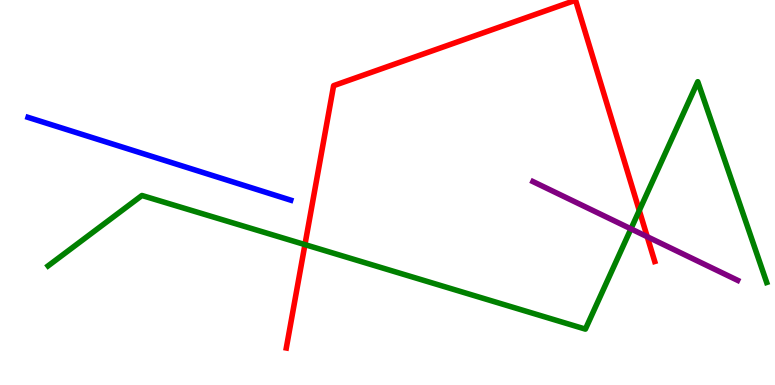[{'lines': ['blue', 'red'], 'intersections': []}, {'lines': ['green', 'red'], 'intersections': [{'x': 3.93, 'y': 3.65}, {'x': 8.25, 'y': 4.53}]}, {'lines': ['purple', 'red'], 'intersections': [{'x': 8.35, 'y': 3.85}]}, {'lines': ['blue', 'green'], 'intersections': []}, {'lines': ['blue', 'purple'], 'intersections': []}, {'lines': ['green', 'purple'], 'intersections': [{'x': 8.14, 'y': 4.06}]}]